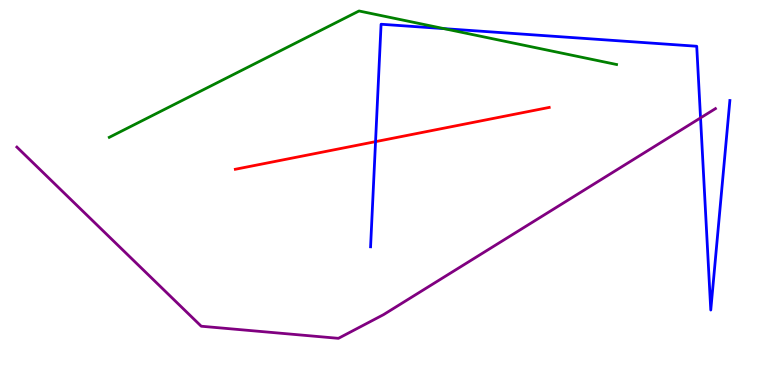[{'lines': ['blue', 'red'], 'intersections': [{'x': 4.85, 'y': 6.32}]}, {'lines': ['green', 'red'], 'intersections': []}, {'lines': ['purple', 'red'], 'intersections': []}, {'lines': ['blue', 'green'], 'intersections': [{'x': 5.73, 'y': 9.26}]}, {'lines': ['blue', 'purple'], 'intersections': [{'x': 9.04, 'y': 6.94}]}, {'lines': ['green', 'purple'], 'intersections': []}]